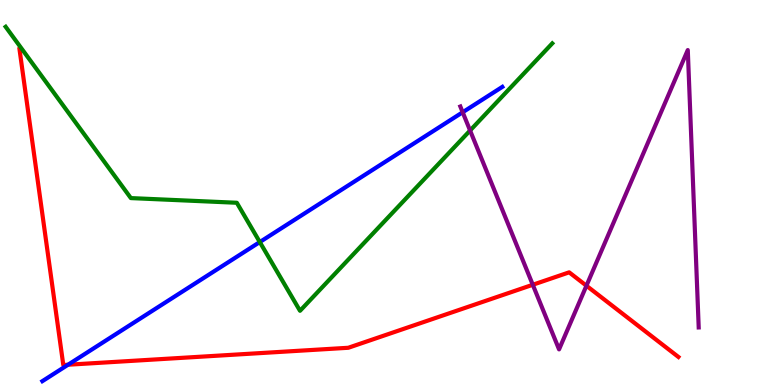[{'lines': ['blue', 'red'], 'intersections': [{'x': 0.878, 'y': 0.527}]}, {'lines': ['green', 'red'], 'intersections': []}, {'lines': ['purple', 'red'], 'intersections': [{'x': 6.87, 'y': 2.6}, {'x': 7.57, 'y': 2.58}]}, {'lines': ['blue', 'green'], 'intersections': [{'x': 3.35, 'y': 3.71}]}, {'lines': ['blue', 'purple'], 'intersections': [{'x': 5.97, 'y': 7.08}]}, {'lines': ['green', 'purple'], 'intersections': [{'x': 6.07, 'y': 6.61}]}]